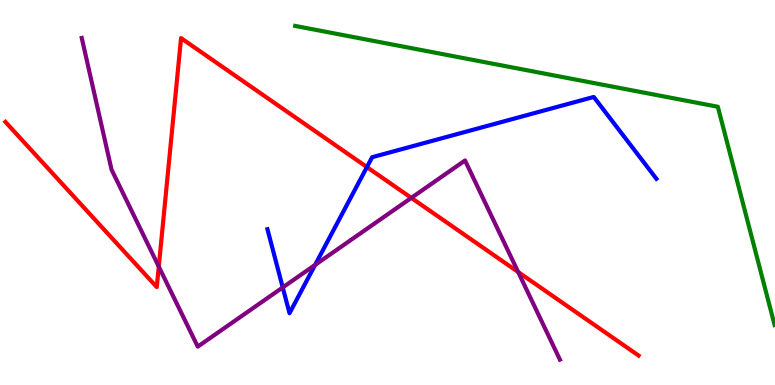[{'lines': ['blue', 'red'], 'intersections': [{'x': 4.73, 'y': 5.66}]}, {'lines': ['green', 'red'], 'intersections': []}, {'lines': ['purple', 'red'], 'intersections': [{'x': 2.05, 'y': 3.08}, {'x': 5.31, 'y': 4.86}, {'x': 6.69, 'y': 2.93}]}, {'lines': ['blue', 'green'], 'intersections': []}, {'lines': ['blue', 'purple'], 'intersections': [{'x': 3.65, 'y': 2.53}, {'x': 4.07, 'y': 3.12}]}, {'lines': ['green', 'purple'], 'intersections': []}]